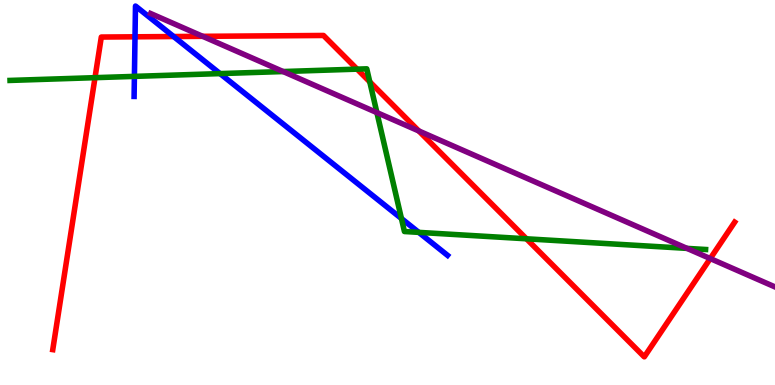[{'lines': ['blue', 'red'], 'intersections': [{'x': 1.74, 'y': 9.04}, {'x': 2.24, 'y': 9.05}]}, {'lines': ['green', 'red'], 'intersections': [{'x': 1.23, 'y': 7.98}, {'x': 4.61, 'y': 8.2}, {'x': 4.77, 'y': 7.87}, {'x': 6.79, 'y': 3.8}]}, {'lines': ['purple', 'red'], 'intersections': [{'x': 2.62, 'y': 9.06}, {'x': 5.4, 'y': 6.6}, {'x': 9.16, 'y': 3.28}]}, {'lines': ['blue', 'green'], 'intersections': [{'x': 1.73, 'y': 8.02}, {'x': 2.84, 'y': 8.09}, {'x': 5.18, 'y': 4.32}, {'x': 5.4, 'y': 3.96}]}, {'lines': ['blue', 'purple'], 'intersections': []}, {'lines': ['green', 'purple'], 'intersections': [{'x': 3.65, 'y': 8.14}, {'x': 4.86, 'y': 7.08}, {'x': 8.86, 'y': 3.55}]}]